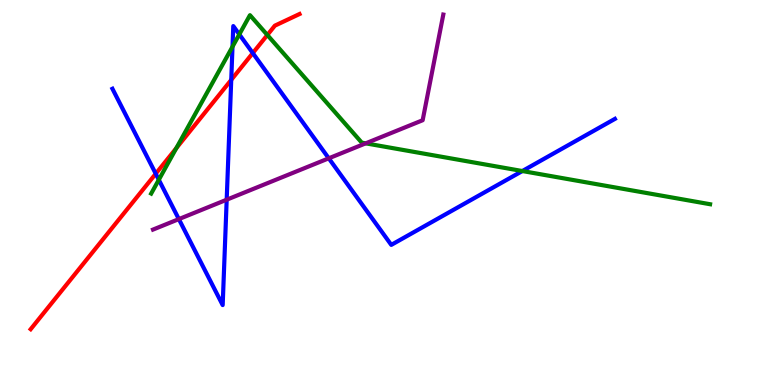[{'lines': ['blue', 'red'], 'intersections': [{'x': 2.01, 'y': 5.49}, {'x': 2.98, 'y': 7.93}, {'x': 3.26, 'y': 8.62}]}, {'lines': ['green', 'red'], 'intersections': [{'x': 2.28, 'y': 6.15}, {'x': 3.45, 'y': 9.09}]}, {'lines': ['purple', 'red'], 'intersections': []}, {'lines': ['blue', 'green'], 'intersections': [{'x': 2.05, 'y': 5.33}, {'x': 3.0, 'y': 8.79}, {'x': 3.09, 'y': 9.11}, {'x': 6.74, 'y': 5.56}]}, {'lines': ['blue', 'purple'], 'intersections': [{'x': 2.31, 'y': 4.31}, {'x': 2.93, 'y': 4.81}, {'x': 4.24, 'y': 5.89}]}, {'lines': ['green', 'purple'], 'intersections': [{'x': 4.72, 'y': 6.28}]}]